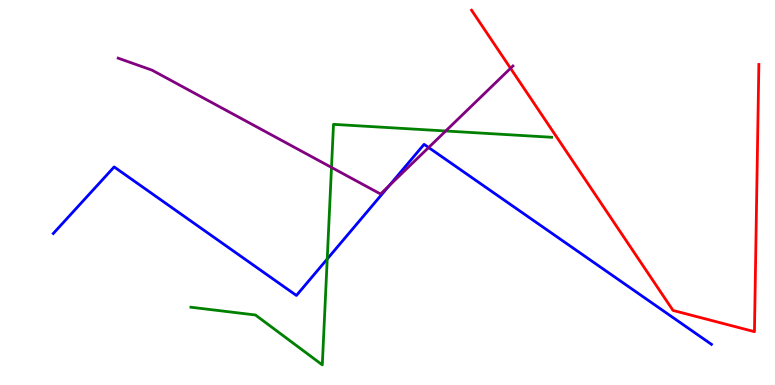[{'lines': ['blue', 'red'], 'intersections': []}, {'lines': ['green', 'red'], 'intersections': []}, {'lines': ['purple', 'red'], 'intersections': [{'x': 6.59, 'y': 8.23}]}, {'lines': ['blue', 'green'], 'intersections': [{'x': 4.22, 'y': 3.27}]}, {'lines': ['blue', 'purple'], 'intersections': [{'x': 5.02, 'y': 5.18}, {'x': 5.53, 'y': 6.17}]}, {'lines': ['green', 'purple'], 'intersections': [{'x': 4.28, 'y': 5.65}, {'x': 5.75, 'y': 6.6}]}]